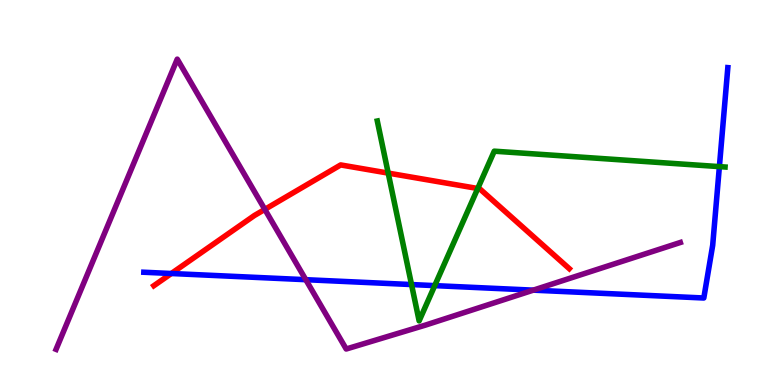[{'lines': ['blue', 'red'], 'intersections': [{'x': 2.21, 'y': 2.9}]}, {'lines': ['green', 'red'], 'intersections': [{'x': 5.01, 'y': 5.5}, {'x': 6.16, 'y': 5.1}]}, {'lines': ['purple', 'red'], 'intersections': [{'x': 3.42, 'y': 4.56}]}, {'lines': ['blue', 'green'], 'intersections': [{'x': 5.31, 'y': 2.61}, {'x': 5.61, 'y': 2.58}, {'x': 9.28, 'y': 5.67}]}, {'lines': ['blue', 'purple'], 'intersections': [{'x': 3.95, 'y': 2.74}, {'x': 6.88, 'y': 2.46}]}, {'lines': ['green', 'purple'], 'intersections': []}]